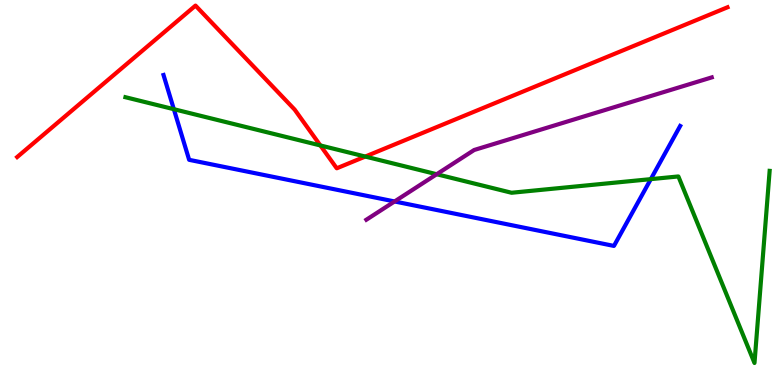[{'lines': ['blue', 'red'], 'intersections': []}, {'lines': ['green', 'red'], 'intersections': [{'x': 4.13, 'y': 6.22}, {'x': 4.71, 'y': 5.93}]}, {'lines': ['purple', 'red'], 'intersections': []}, {'lines': ['blue', 'green'], 'intersections': [{'x': 2.24, 'y': 7.16}, {'x': 8.4, 'y': 5.35}]}, {'lines': ['blue', 'purple'], 'intersections': [{'x': 5.09, 'y': 4.77}]}, {'lines': ['green', 'purple'], 'intersections': [{'x': 5.63, 'y': 5.47}]}]